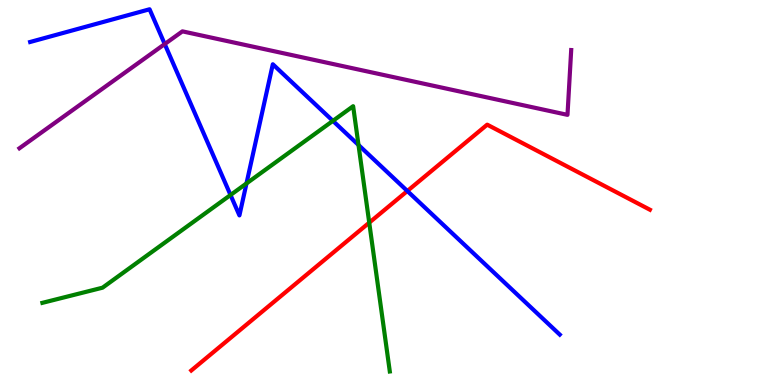[{'lines': ['blue', 'red'], 'intersections': [{'x': 5.26, 'y': 5.04}]}, {'lines': ['green', 'red'], 'intersections': [{'x': 4.76, 'y': 4.22}]}, {'lines': ['purple', 'red'], 'intersections': []}, {'lines': ['blue', 'green'], 'intersections': [{'x': 2.97, 'y': 4.94}, {'x': 3.18, 'y': 5.24}, {'x': 4.3, 'y': 6.86}, {'x': 4.63, 'y': 6.23}]}, {'lines': ['blue', 'purple'], 'intersections': [{'x': 2.13, 'y': 8.86}]}, {'lines': ['green', 'purple'], 'intersections': []}]